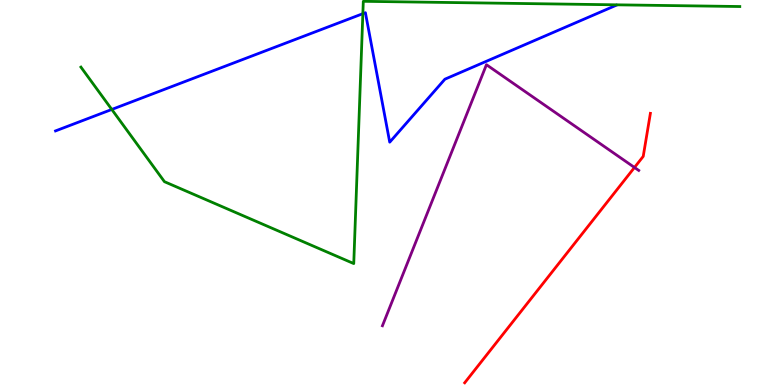[{'lines': ['blue', 'red'], 'intersections': []}, {'lines': ['green', 'red'], 'intersections': []}, {'lines': ['purple', 'red'], 'intersections': [{'x': 8.19, 'y': 5.65}]}, {'lines': ['blue', 'green'], 'intersections': [{'x': 1.44, 'y': 7.16}, {'x': 4.68, 'y': 9.64}]}, {'lines': ['blue', 'purple'], 'intersections': []}, {'lines': ['green', 'purple'], 'intersections': []}]